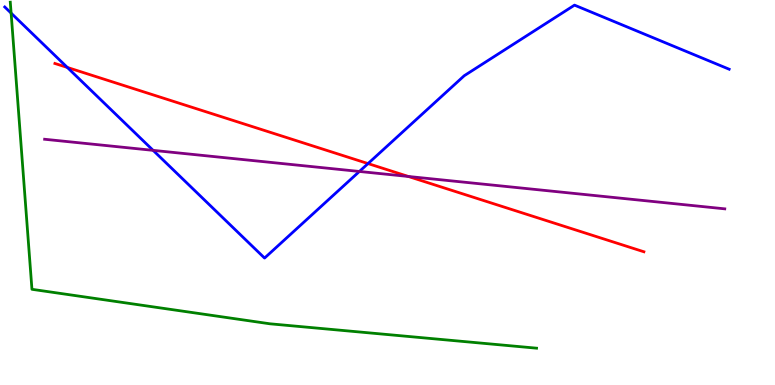[{'lines': ['blue', 'red'], 'intersections': [{'x': 0.869, 'y': 8.25}, {'x': 4.75, 'y': 5.75}]}, {'lines': ['green', 'red'], 'intersections': []}, {'lines': ['purple', 'red'], 'intersections': [{'x': 5.27, 'y': 5.42}]}, {'lines': ['blue', 'green'], 'intersections': [{'x': 0.143, 'y': 9.66}]}, {'lines': ['blue', 'purple'], 'intersections': [{'x': 1.98, 'y': 6.09}, {'x': 4.64, 'y': 5.55}]}, {'lines': ['green', 'purple'], 'intersections': []}]